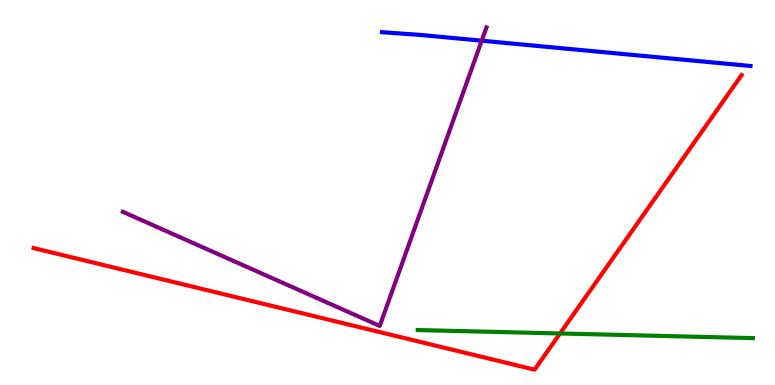[{'lines': ['blue', 'red'], 'intersections': []}, {'lines': ['green', 'red'], 'intersections': [{'x': 7.23, 'y': 1.34}]}, {'lines': ['purple', 'red'], 'intersections': []}, {'lines': ['blue', 'green'], 'intersections': []}, {'lines': ['blue', 'purple'], 'intersections': [{'x': 6.22, 'y': 8.94}]}, {'lines': ['green', 'purple'], 'intersections': []}]